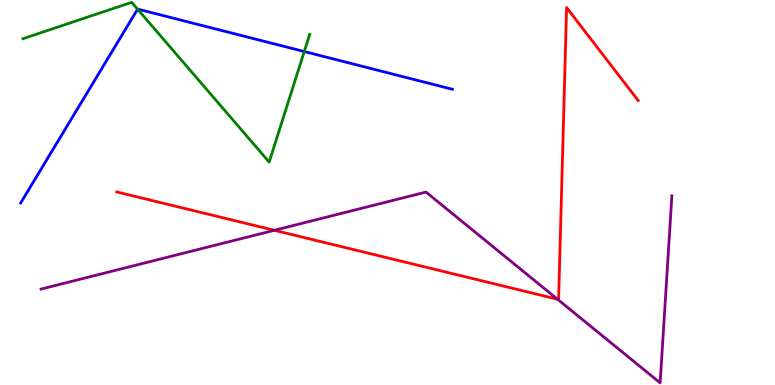[{'lines': ['blue', 'red'], 'intersections': []}, {'lines': ['green', 'red'], 'intersections': []}, {'lines': ['purple', 'red'], 'intersections': [{'x': 3.54, 'y': 4.02}, {'x': 7.19, 'y': 2.23}]}, {'lines': ['blue', 'green'], 'intersections': [{'x': 1.78, 'y': 9.76}, {'x': 3.93, 'y': 8.66}]}, {'lines': ['blue', 'purple'], 'intersections': []}, {'lines': ['green', 'purple'], 'intersections': []}]